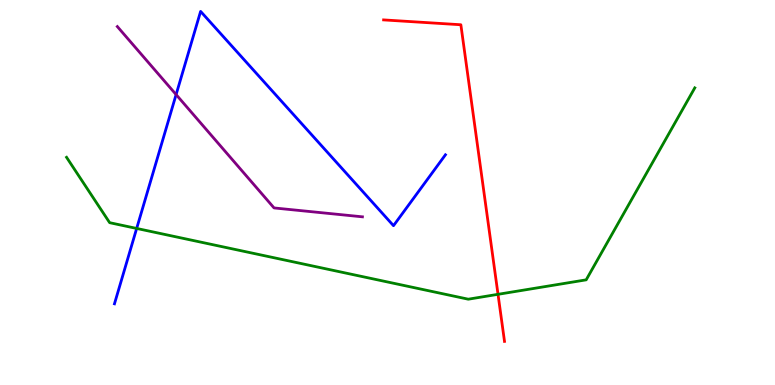[{'lines': ['blue', 'red'], 'intersections': []}, {'lines': ['green', 'red'], 'intersections': [{'x': 6.43, 'y': 2.36}]}, {'lines': ['purple', 'red'], 'intersections': []}, {'lines': ['blue', 'green'], 'intersections': [{'x': 1.76, 'y': 4.07}]}, {'lines': ['blue', 'purple'], 'intersections': [{'x': 2.27, 'y': 7.54}]}, {'lines': ['green', 'purple'], 'intersections': []}]